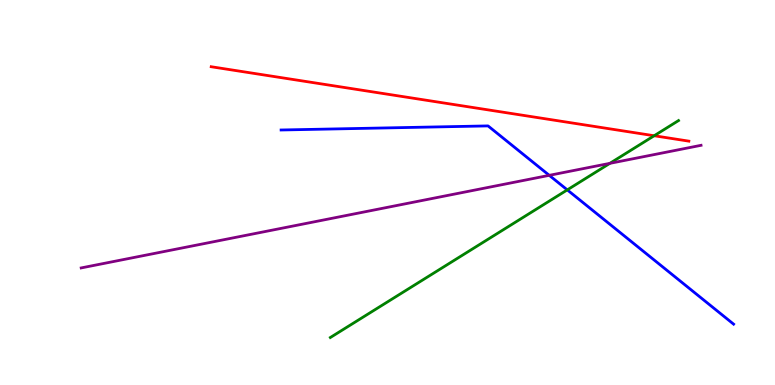[{'lines': ['blue', 'red'], 'intersections': []}, {'lines': ['green', 'red'], 'intersections': [{'x': 8.44, 'y': 6.47}]}, {'lines': ['purple', 'red'], 'intersections': []}, {'lines': ['blue', 'green'], 'intersections': [{'x': 7.32, 'y': 5.07}]}, {'lines': ['blue', 'purple'], 'intersections': [{'x': 7.09, 'y': 5.45}]}, {'lines': ['green', 'purple'], 'intersections': [{'x': 7.87, 'y': 5.76}]}]